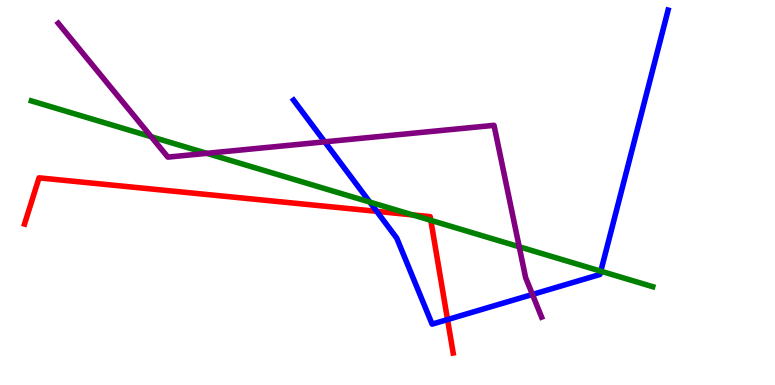[{'lines': ['blue', 'red'], 'intersections': [{'x': 4.86, 'y': 4.51}, {'x': 5.77, 'y': 1.7}]}, {'lines': ['green', 'red'], 'intersections': [{'x': 5.32, 'y': 4.42}, {'x': 5.56, 'y': 4.28}]}, {'lines': ['purple', 'red'], 'intersections': []}, {'lines': ['blue', 'green'], 'intersections': [{'x': 4.77, 'y': 4.75}, {'x': 7.75, 'y': 2.96}]}, {'lines': ['blue', 'purple'], 'intersections': [{'x': 4.19, 'y': 6.32}, {'x': 6.87, 'y': 2.35}]}, {'lines': ['green', 'purple'], 'intersections': [{'x': 1.95, 'y': 6.45}, {'x': 2.67, 'y': 6.02}, {'x': 6.7, 'y': 3.59}]}]